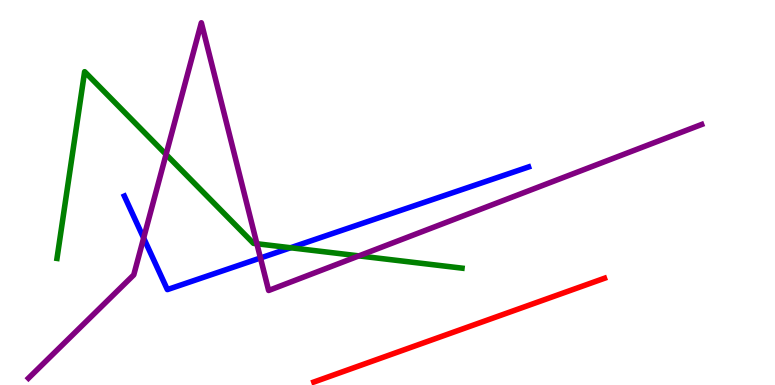[{'lines': ['blue', 'red'], 'intersections': []}, {'lines': ['green', 'red'], 'intersections': []}, {'lines': ['purple', 'red'], 'intersections': []}, {'lines': ['blue', 'green'], 'intersections': [{'x': 3.75, 'y': 3.56}]}, {'lines': ['blue', 'purple'], 'intersections': [{'x': 1.85, 'y': 3.82}, {'x': 3.36, 'y': 3.3}]}, {'lines': ['green', 'purple'], 'intersections': [{'x': 2.14, 'y': 5.99}, {'x': 3.31, 'y': 3.67}, {'x': 4.63, 'y': 3.35}]}]